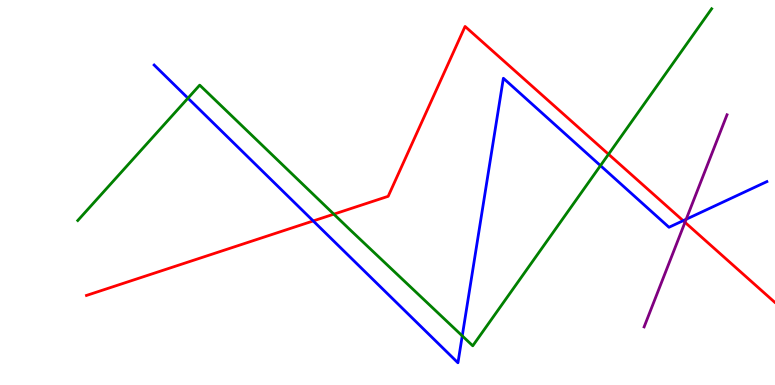[{'lines': ['blue', 'red'], 'intersections': [{'x': 4.04, 'y': 4.26}, {'x': 8.81, 'y': 4.27}]}, {'lines': ['green', 'red'], 'intersections': [{'x': 4.31, 'y': 4.44}, {'x': 7.85, 'y': 5.99}]}, {'lines': ['purple', 'red'], 'intersections': [{'x': 8.84, 'y': 4.23}]}, {'lines': ['blue', 'green'], 'intersections': [{'x': 2.43, 'y': 7.45}, {'x': 5.96, 'y': 1.28}, {'x': 7.75, 'y': 5.7}]}, {'lines': ['blue', 'purple'], 'intersections': [{'x': 8.85, 'y': 4.3}]}, {'lines': ['green', 'purple'], 'intersections': []}]